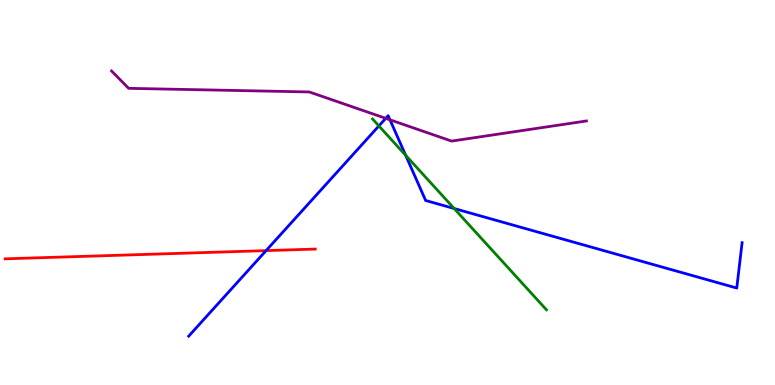[{'lines': ['blue', 'red'], 'intersections': [{'x': 3.43, 'y': 3.49}]}, {'lines': ['green', 'red'], 'intersections': []}, {'lines': ['purple', 'red'], 'intersections': []}, {'lines': ['blue', 'green'], 'intersections': [{'x': 4.89, 'y': 6.73}, {'x': 5.23, 'y': 5.97}, {'x': 5.86, 'y': 4.58}]}, {'lines': ['blue', 'purple'], 'intersections': [{'x': 4.98, 'y': 6.93}, {'x': 5.03, 'y': 6.89}]}, {'lines': ['green', 'purple'], 'intersections': []}]